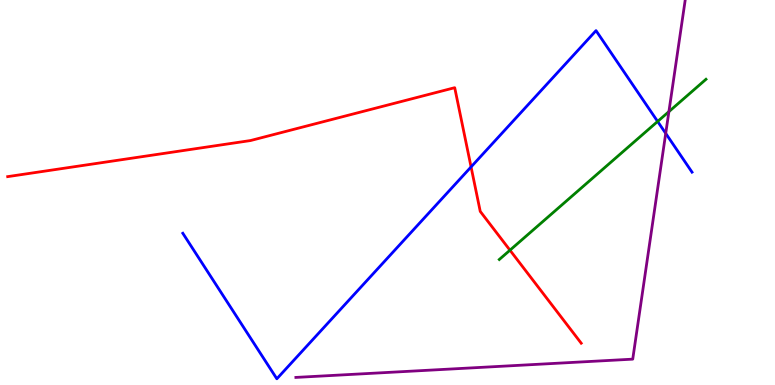[{'lines': ['blue', 'red'], 'intersections': [{'x': 6.08, 'y': 5.66}]}, {'lines': ['green', 'red'], 'intersections': [{'x': 6.58, 'y': 3.5}]}, {'lines': ['purple', 'red'], 'intersections': []}, {'lines': ['blue', 'green'], 'intersections': [{'x': 8.49, 'y': 6.85}]}, {'lines': ['blue', 'purple'], 'intersections': [{'x': 8.59, 'y': 6.54}]}, {'lines': ['green', 'purple'], 'intersections': [{'x': 8.63, 'y': 7.1}]}]